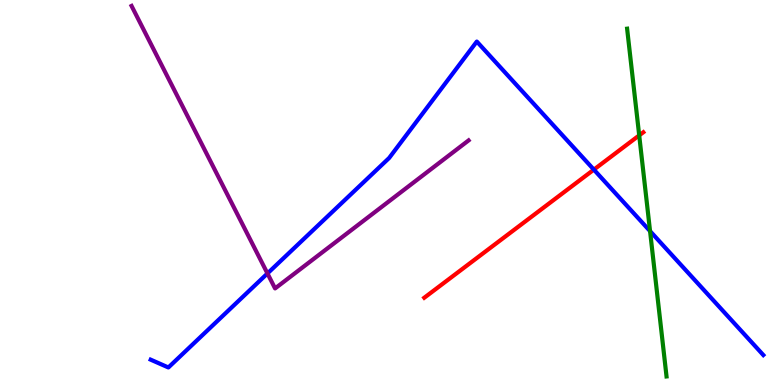[{'lines': ['blue', 'red'], 'intersections': [{'x': 7.66, 'y': 5.59}]}, {'lines': ['green', 'red'], 'intersections': [{'x': 8.25, 'y': 6.48}]}, {'lines': ['purple', 'red'], 'intersections': []}, {'lines': ['blue', 'green'], 'intersections': [{'x': 8.39, 'y': 4.0}]}, {'lines': ['blue', 'purple'], 'intersections': [{'x': 3.45, 'y': 2.9}]}, {'lines': ['green', 'purple'], 'intersections': []}]